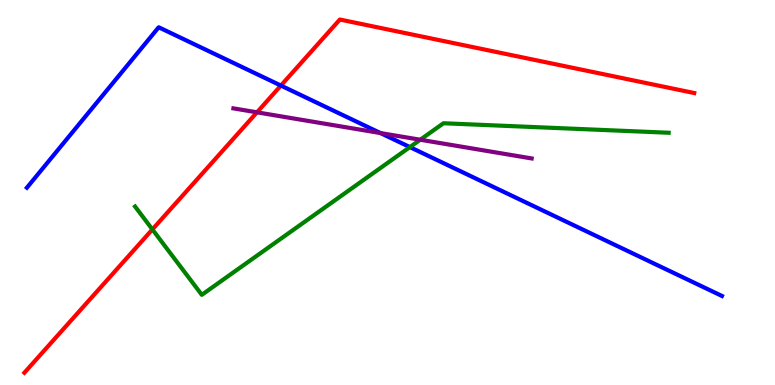[{'lines': ['blue', 'red'], 'intersections': [{'x': 3.62, 'y': 7.78}]}, {'lines': ['green', 'red'], 'intersections': [{'x': 1.97, 'y': 4.04}]}, {'lines': ['purple', 'red'], 'intersections': [{'x': 3.32, 'y': 7.08}]}, {'lines': ['blue', 'green'], 'intersections': [{'x': 5.29, 'y': 6.18}]}, {'lines': ['blue', 'purple'], 'intersections': [{'x': 4.91, 'y': 6.54}]}, {'lines': ['green', 'purple'], 'intersections': [{'x': 5.42, 'y': 6.37}]}]